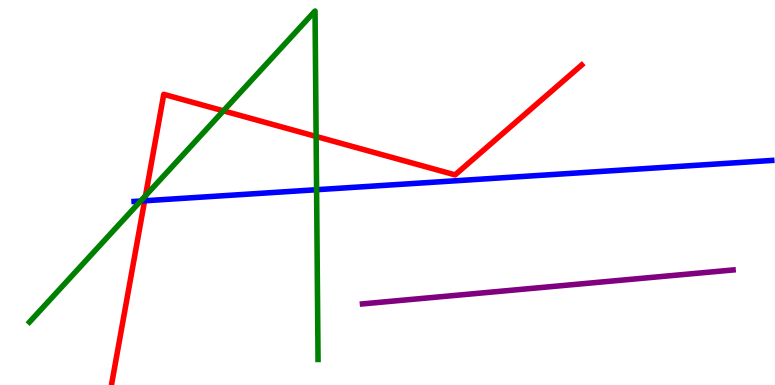[{'lines': ['blue', 'red'], 'intersections': [{'x': 1.87, 'y': 4.78}]}, {'lines': ['green', 'red'], 'intersections': [{'x': 1.88, 'y': 4.92}, {'x': 2.88, 'y': 7.12}, {'x': 4.08, 'y': 6.46}]}, {'lines': ['purple', 'red'], 'intersections': []}, {'lines': ['blue', 'green'], 'intersections': [{'x': 1.81, 'y': 4.78}, {'x': 4.08, 'y': 5.07}]}, {'lines': ['blue', 'purple'], 'intersections': []}, {'lines': ['green', 'purple'], 'intersections': []}]